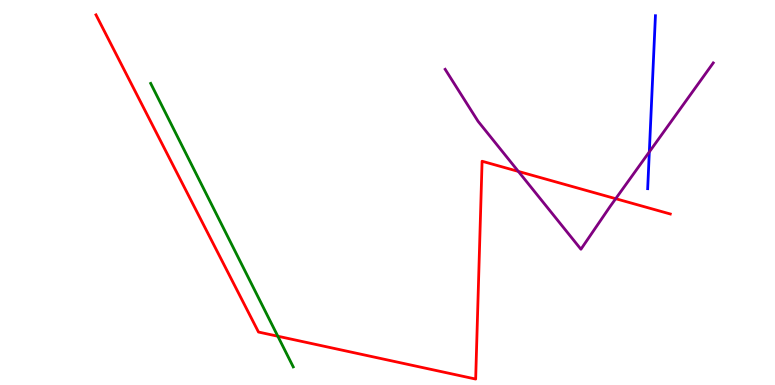[{'lines': ['blue', 'red'], 'intersections': []}, {'lines': ['green', 'red'], 'intersections': [{'x': 3.58, 'y': 1.27}]}, {'lines': ['purple', 'red'], 'intersections': [{'x': 6.69, 'y': 5.55}, {'x': 7.94, 'y': 4.84}]}, {'lines': ['blue', 'green'], 'intersections': []}, {'lines': ['blue', 'purple'], 'intersections': [{'x': 8.38, 'y': 6.05}]}, {'lines': ['green', 'purple'], 'intersections': []}]